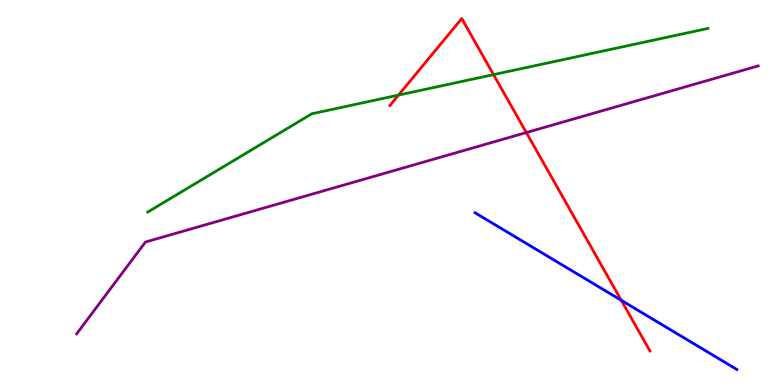[{'lines': ['blue', 'red'], 'intersections': [{'x': 8.02, 'y': 2.2}]}, {'lines': ['green', 'red'], 'intersections': [{'x': 5.14, 'y': 7.53}, {'x': 6.37, 'y': 8.06}]}, {'lines': ['purple', 'red'], 'intersections': [{'x': 6.79, 'y': 6.56}]}, {'lines': ['blue', 'green'], 'intersections': []}, {'lines': ['blue', 'purple'], 'intersections': []}, {'lines': ['green', 'purple'], 'intersections': []}]